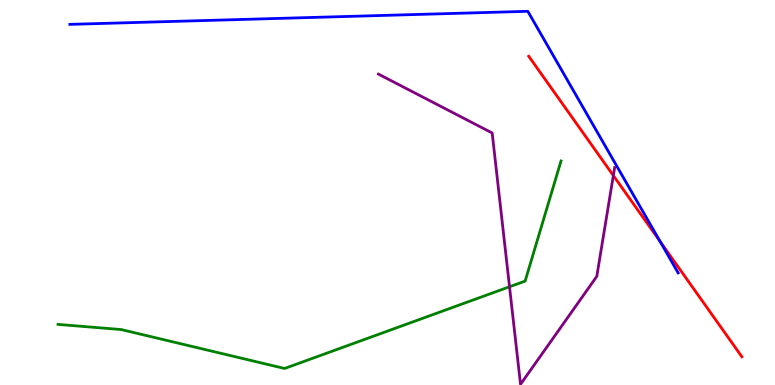[{'lines': ['blue', 'red'], 'intersections': [{'x': 8.52, 'y': 3.73}]}, {'lines': ['green', 'red'], 'intersections': []}, {'lines': ['purple', 'red'], 'intersections': [{'x': 7.91, 'y': 5.44}]}, {'lines': ['blue', 'green'], 'intersections': []}, {'lines': ['blue', 'purple'], 'intersections': []}, {'lines': ['green', 'purple'], 'intersections': [{'x': 6.57, 'y': 2.55}]}]